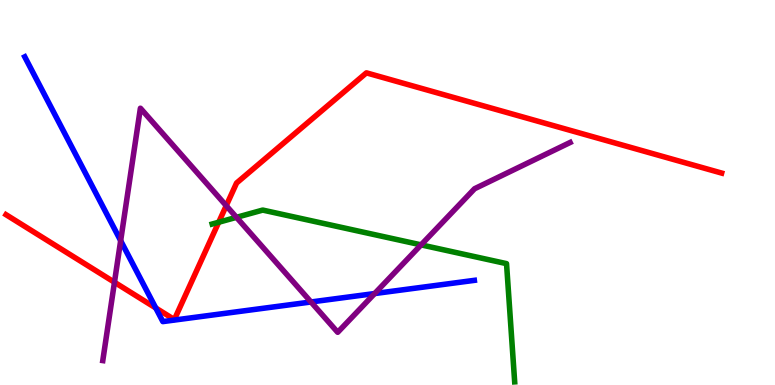[{'lines': ['blue', 'red'], 'intersections': [{'x': 2.01, 'y': 2.0}]}, {'lines': ['green', 'red'], 'intersections': [{'x': 2.82, 'y': 4.23}]}, {'lines': ['purple', 'red'], 'intersections': [{'x': 1.48, 'y': 2.67}, {'x': 2.92, 'y': 4.66}]}, {'lines': ['blue', 'green'], 'intersections': []}, {'lines': ['blue', 'purple'], 'intersections': [{'x': 1.56, 'y': 3.75}, {'x': 4.01, 'y': 2.16}, {'x': 4.83, 'y': 2.38}]}, {'lines': ['green', 'purple'], 'intersections': [{'x': 3.05, 'y': 4.36}, {'x': 5.43, 'y': 3.64}]}]